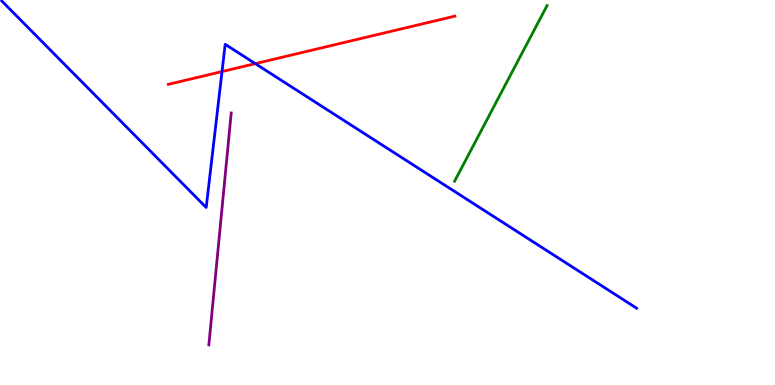[{'lines': ['blue', 'red'], 'intersections': [{'x': 2.86, 'y': 8.14}, {'x': 3.29, 'y': 8.35}]}, {'lines': ['green', 'red'], 'intersections': []}, {'lines': ['purple', 'red'], 'intersections': []}, {'lines': ['blue', 'green'], 'intersections': []}, {'lines': ['blue', 'purple'], 'intersections': []}, {'lines': ['green', 'purple'], 'intersections': []}]